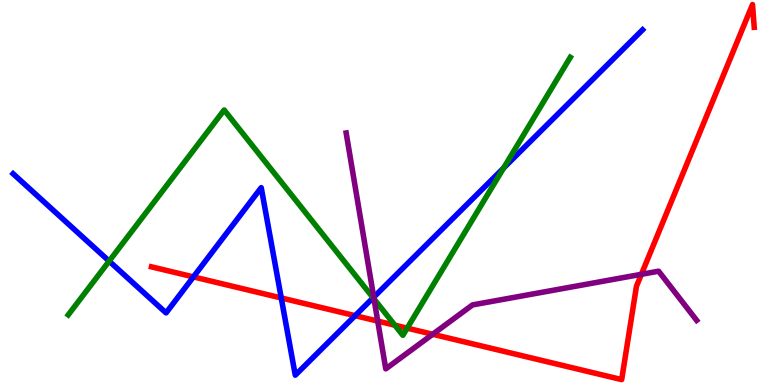[{'lines': ['blue', 'red'], 'intersections': [{'x': 2.5, 'y': 2.81}, {'x': 3.63, 'y': 2.26}, {'x': 4.58, 'y': 1.8}]}, {'lines': ['green', 'red'], 'intersections': [{'x': 5.09, 'y': 1.55}, {'x': 5.25, 'y': 1.48}]}, {'lines': ['purple', 'red'], 'intersections': [{'x': 4.87, 'y': 1.66}, {'x': 5.58, 'y': 1.32}, {'x': 8.28, 'y': 2.88}]}, {'lines': ['blue', 'green'], 'intersections': [{'x': 1.41, 'y': 3.22}, {'x': 4.81, 'y': 2.27}, {'x': 6.5, 'y': 5.64}]}, {'lines': ['blue', 'purple'], 'intersections': [{'x': 4.82, 'y': 2.28}]}, {'lines': ['green', 'purple'], 'intersections': [{'x': 4.83, 'y': 2.24}]}]